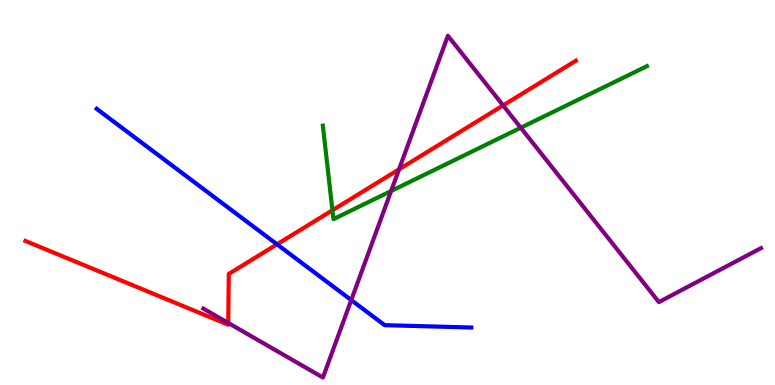[{'lines': ['blue', 'red'], 'intersections': [{'x': 3.57, 'y': 3.65}]}, {'lines': ['green', 'red'], 'intersections': [{'x': 4.29, 'y': 4.54}]}, {'lines': ['purple', 'red'], 'intersections': [{'x': 2.95, 'y': 1.61}, {'x': 5.15, 'y': 5.6}, {'x': 6.49, 'y': 7.26}]}, {'lines': ['blue', 'green'], 'intersections': []}, {'lines': ['blue', 'purple'], 'intersections': [{'x': 4.53, 'y': 2.21}]}, {'lines': ['green', 'purple'], 'intersections': [{'x': 5.05, 'y': 5.04}, {'x': 6.72, 'y': 6.68}]}]